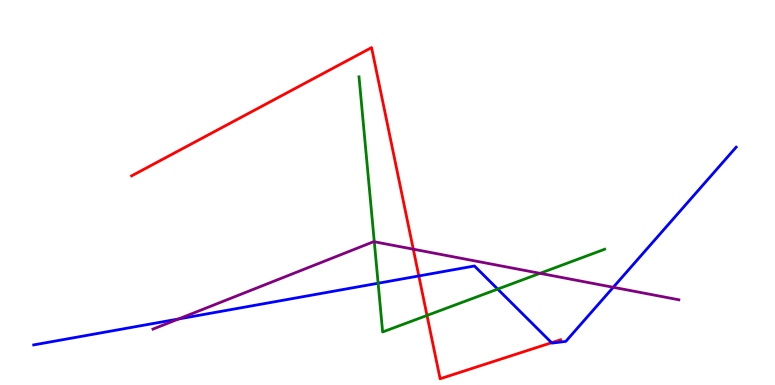[{'lines': ['blue', 'red'], 'intersections': [{'x': 5.4, 'y': 2.83}, {'x': 7.12, 'y': 1.1}]}, {'lines': ['green', 'red'], 'intersections': [{'x': 5.51, 'y': 1.81}]}, {'lines': ['purple', 'red'], 'intersections': [{'x': 5.33, 'y': 3.53}]}, {'lines': ['blue', 'green'], 'intersections': [{'x': 4.88, 'y': 2.64}, {'x': 6.42, 'y': 2.49}]}, {'lines': ['blue', 'purple'], 'intersections': [{'x': 2.3, 'y': 1.71}, {'x': 7.91, 'y': 2.54}]}, {'lines': ['green', 'purple'], 'intersections': [{'x': 4.83, 'y': 3.72}, {'x': 6.97, 'y': 2.9}]}]